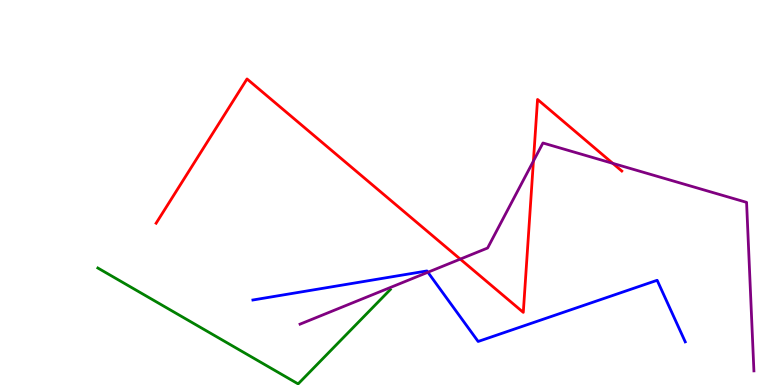[{'lines': ['blue', 'red'], 'intersections': []}, {'lines': ['green', 'red'], 'intersections': []}, {'lines': ['purple', 'red'], 'intersections': [{'x': 5.94, 'y': 3.27}, {'x': 6.88, 'y': 5.82}, {'x': 7.91, 'y': 5.76}]}, {'lines': ['blue', 'green'], 'intersections': []}, {'lines': ['blue', 'purple'], 'intersections': [{'x': 5.52, 'y': 2.93}]}, {'lines': ['green', 'purple'], 'intersections': []}]